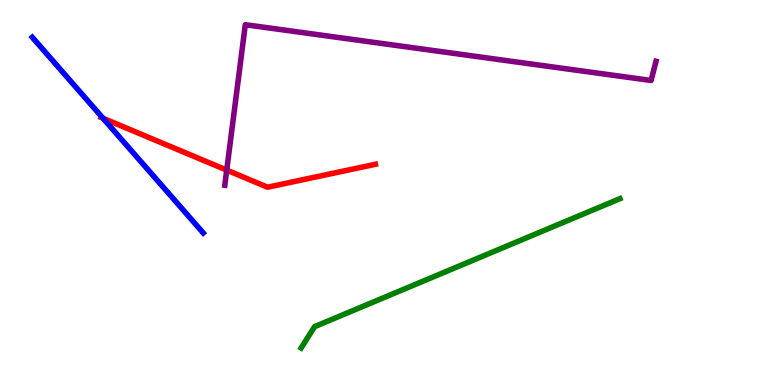[{'lines': ['blue', 'red'], 'intersections': [{'x': 1.33, 'y': 6.93}]}, {'lines': ['green', 'red'], 'intersections': []}, {'lines': ['purple', 'red'], 'intersections': [{'x': 2.93, 'y': 5.58}]}, {'lines': ['blue', 'green'], 'intersections': []}, {'lines': ['blue', 'purple'], 'intersections': []}, {'lines': ['green', 'purple'], 'intersections': []}]